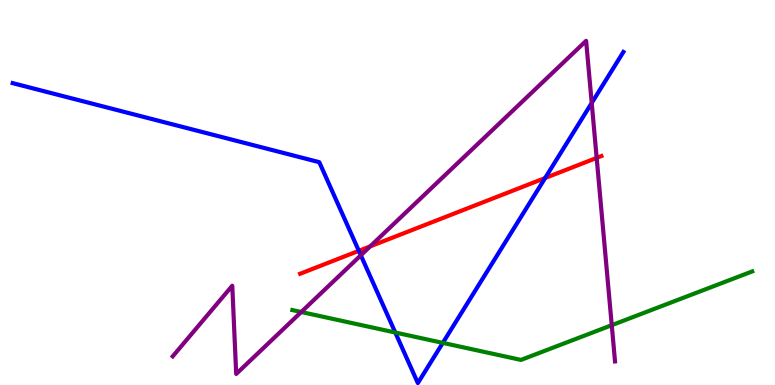[{'lines': ['blue', 'red'], 'intersections': [{'x': 4.63, 'y': 3.49}, {'x': 7.03, 'y': 5.38}]}, {'lines': ['green', 'red'], 'intersections': []}, {'lines': ['purple', 'red'], 'intersections': [{'x': 4.78, 'y': 3.6}, {'x': 7.7, 'y': 5.9}]}, {'lines': ['blue', 'green'], 'intersections': [{'x': 5.1, 'y': 1.36}, {'x': 5.71, 'y': 1.09}]}, {'lines': ['blue', 'purple'], 'intersections': [{'x': 4.66, 'y': 3.37}, {'x': 7.64, 'y': 7.33}]}, {'lines': ['green', 'purple'], 'intersections': [{'x': 3.89, 'y': 1.9}, {'x': 7.89, 'y': 1.55}]}]